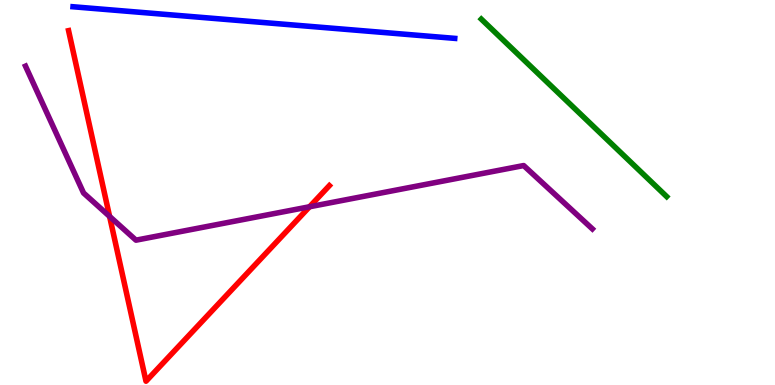[{'lines': ['blue', 'red'], 'intersections': []}, {'lines': ['green', 'red'], 'intersections': []}, {'lines': ['purple', 'red'], 'intersections': [{'x': 1.41, 'y': 4.38}, {'x': 3.99, 'y': 4.63}]}, {'lines': ['blue', 'green'], 'intersections': []}, {'lines': ['blue', 'purple'], 'intersections': []}, {'lines': ['green', 'purple'], 'intersections': []}]